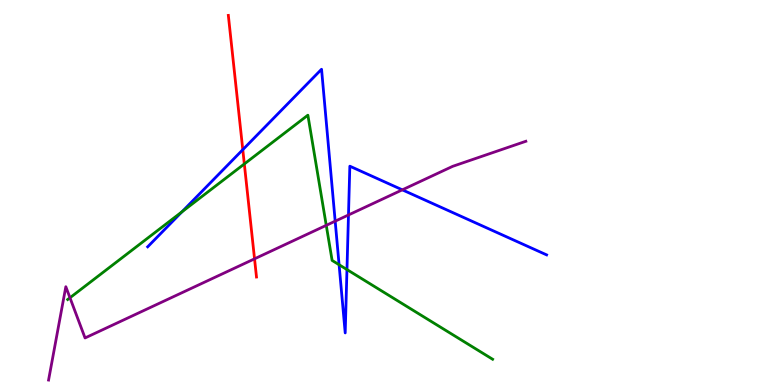[{'lines': ['blue', 'red'], 'intersections': [{'x': 3.13, 'y': 6.11}]}, {'lines': ['green', 'red'], 'intersections': [{'x': 3.15, 'y': 5.74}]}, {'lines': ['purple', 'red'], 'intersections': [{'x': 3.28, 'y': 3.28}]}, {'lines': ['blue', 'green'], 'intersections': [{'x': 2.35, 'y': 4.5}, {'x': 4.38, 'y': 3.12}, {'x': 4.48, 'y': 3.0}]}, {'lines': ['blue', 'purple'], 'intersections': [{'x': 4.32, 'y': 4.26}, {'x': 4.5, 'y': 4.42}, {'x': 5.19, 'y': 5.07}]}, {'lines': ['green', 'purple'], 'intersections': [{'x': 0.903, 'y': 2.27}, {'x': 4.21, 'y': 4.15}]}]